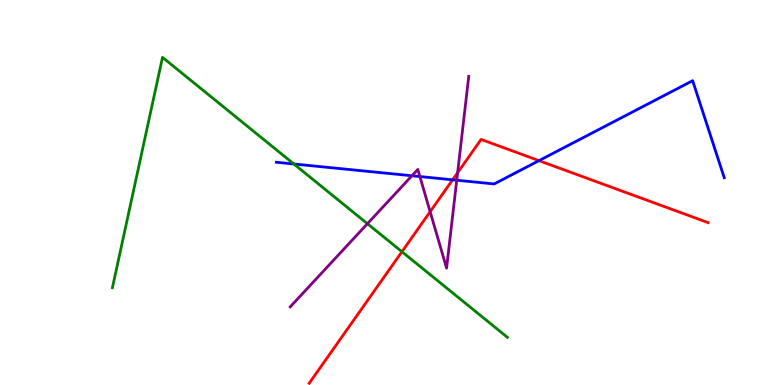[{'lines': ['blue', 'red'], 'intersections': [{'x': 5.84, 'y': 5.33}, {'x': 6.95, 'y': 5.83}]}, {'lines': ['green', 'red'], 'intersections': [{'x': 5.19, 'y': 3.46}]}, {'lines': ['purple', 'red'], 'intersections': [{'x': 5.55, 'y': 4.5}, {'x': 5.9, 'y': 5.51}]}, {'lines': ['blue', 'green'], 'intersections': [{'x': 3.79, 'y': 5.74}]}, {'lines': ['blue', 'purple'], 'intersections': [{'x': 5.32, 'y': 5.43}, {'x': 5.42, 'y': 5.41}, {'x': 5.89, 'y': 5.32}]}, {'lines': ['green', 'purple'], 'intersections': [{'x': 4.74, 'y': 4.19}]}]